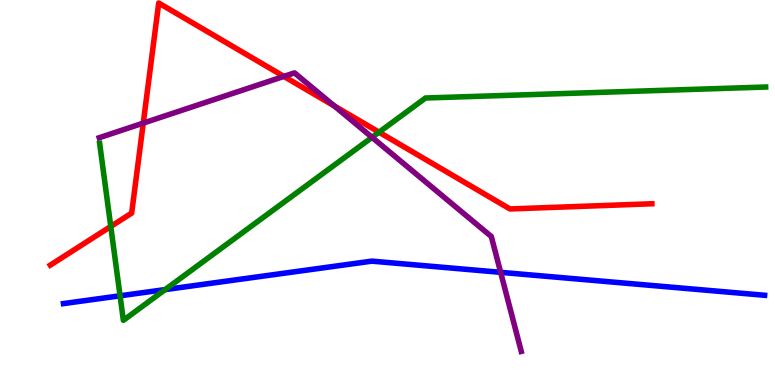[{'lines': ['blue', 'red'], 'intersections': []}, {'lines': ['green', 'red'], 'intersections': [{'x': 1.43, 'y': 4.12}, {'x': 4.89, 'y': 6.57}]}, {'lines': ['purple', 'red'], 'intersections': [{'x': 1.85, 'y': 6.8}, {'x': 3.66, 'y': 8.02}, {'x': 4.31, 'y': 7.25}]}, {'lines': ['blue', 'green'], 'intersections': [{'x': 1.55, 'y': 2.32}, {'x': 2.13, 'y': 2.48}]}, {'lines': ['blue', 'purple'], 'intersections': [{'x': 6.46, 'y': 2.93}]}, {'lines': ['green', 'purple'], 'intersections': [{'x': 4.8, 'y': 6.43}]}]